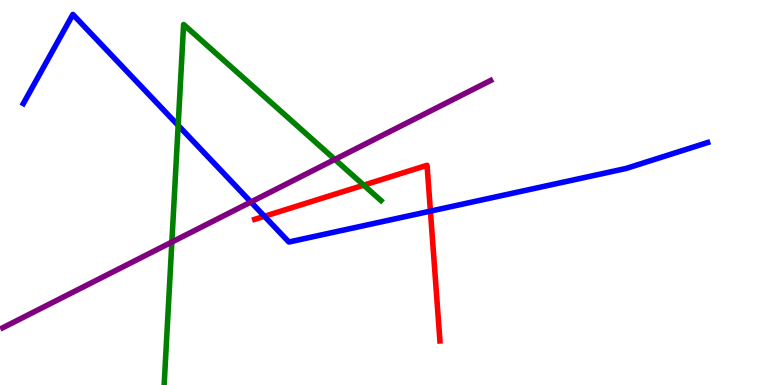[{'lines': ['blue', 'red'], 'intersections': [{'x': 3.41, 'y': 4.38}, {'x': 5.55, 'y': 4.52}]}, {'lines': ['green', 'red'], 'intersections': [{'x': 4.69, 'y': 5.19}]}, {'lines': ['purple', 'red'], 'intersections': []}, {'lines': ['blue', 'green'], 'intersections': [{'x': 2.3, 'y': 6.74}]}, {'lines': ['blue', 'purple'], 'intersections': [{'x': 3.24, 'y': 4.75}]}, {'lines': ['green', 'purple'], 'intersections': [{'x': 2.22, 'y': 3.71}, {'x': 4.32, 'y': 5.86}]}]